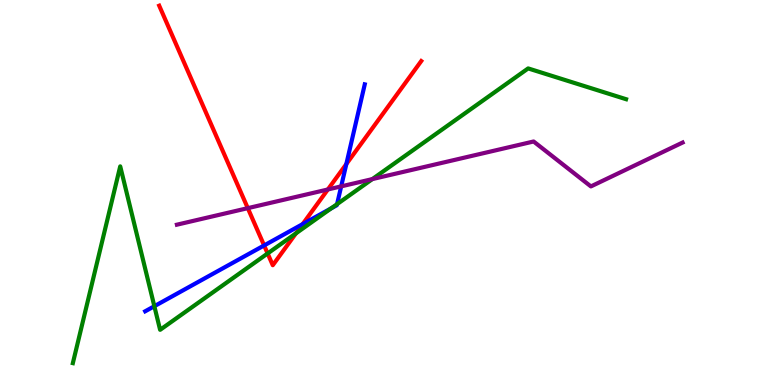[{'lines': ['blue', 'red'], 'intersections': [{'x': 3.41, 'y': 3.62}, {'x': 3.91, 'y': 4.18}, {'x': 4.47, 'y': 5.74}]}, {'lines': ['green', 'red'], 'intersections': [{'x': 3.45, 'y': 3.42}, {'x': 3.82, 'y': 3.94}]}, {'lines': ['purple', 'red'], 'intersections': [{'x': 3.2, 'y': 4.59}, {'x': 4.23, 'y': 5.08}]}, {'lines': ['blue', 'green'], 'intersections': [{'x': 1.99, 'y': 2.05}, {'x': 4.27, 'y': 4.59}, {'x': 4.35, 'y': 4.7}]}, {'lines': ['blue', 'purple'], 'intersections': [{'x': 4.4, 'y': 5.16}]}, {'lines': ['green', 'purple'], 'intersections': [{'x': 4.8, 'y': 5.35}]}]